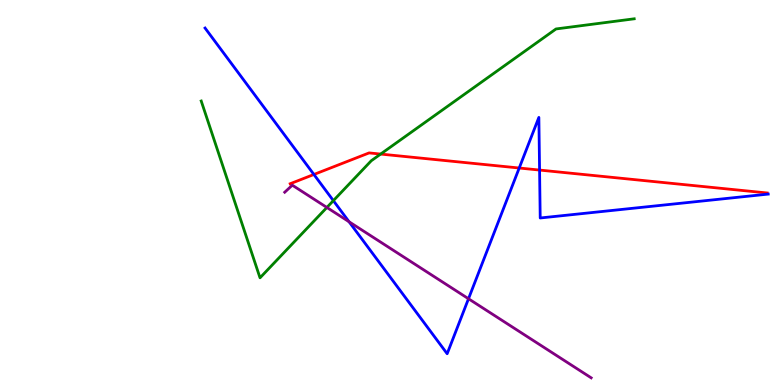[{'lines': ['blue', 'red'], 'intersections': [{'x': 4.05, 'y': 5.47}, {'x': 6.7, 'y': 5.64}, {'x': 6.96, 'y': 5.58}]}, {'lines': ['green', 'red'], 'intersections': [{'x': 4.91, 'y': 6.0}]}, {'lines': ['purple', 'red'], 'intersections': []}, {'lines': ['blue', 'green'], 'intersections': [{'x': 4.3, 'y': 4.79}]}, {'lines': ['blue', 'purple'], 'intersections': [{'x': 4.5, 'y': 4.24}, {'x': 6.05, 'y': 2.24}]}, {'lines': ['green', 'purple'], 'intersections': [{'x': 4.22, 'y': 4.61}]}]